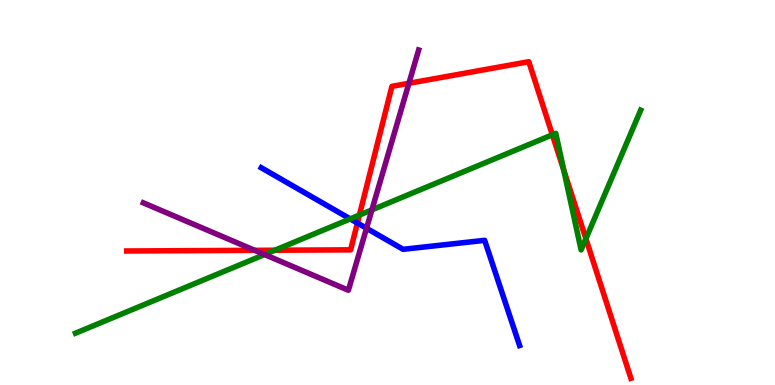[{'lines': ['blue', 'red'], 'intersections': [{'x': 4.61, 'y': 4.21}]}, {'lines': ['green', 'red'], 'intersections': [{'x': 3.55, 'y': 3.5}, {'x': 4.64, 'y': 4.41}, {'x': 7.13, 'y': 6.5}, {'x': 7.27, 'y': 5.58}, {'x': 7.56, 'y': 3.8}]}, {'lines': ['purple', 'red'], 'intersections': [{'x': 3.29, 'y': 3.5}, {'x': 5.28, 'y': 7.84}]}, {'lines': ['blue', 'green'], 'intersections': [{'x': 4.52, 'y': 4.31}]}, {'lines': ['blue', 'purple'], 'intersections': [{'x': 4.73, 'y': 4.07}]}, {'lines': ['green', 'purple'], 'intersections': [{'x': 3.41, 'y': 3.39}, {'x': 4.8, 'y': 4.55}]}]